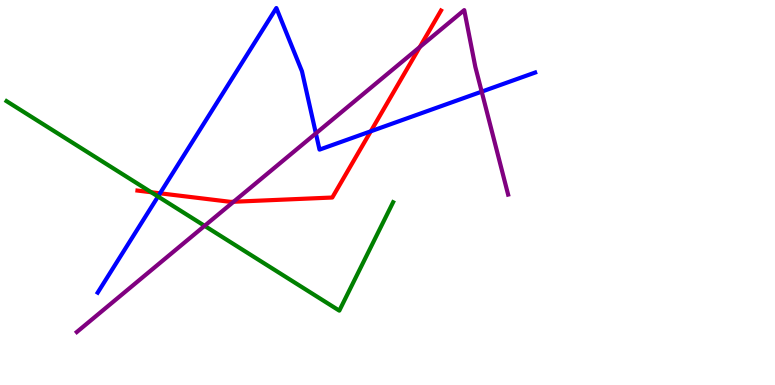[{'lines': ['blue', 'red'], 'intersections': [{'x': 2.07, 'y': 4.98}, {'x': 4.78, 'y': 6.59}]}, {'lines': ['green', 'red'], 'intersections': [{'x': 1.95, 'y': 5.01}]}, {'lines': ['purple', 'red'], 'intersections': [{'x': 3.01, 'y': 4.76}, {'x': 5.42, 'y': 8.78}]}, {'lines': ['blue', 'green'], 'intersections': [{'x': 2.04, 'y': 4.9}]}, {'lines': ['blue', 'purple'], 'intersections': [{'x': 4.08, 'y': 6.54}, {'x': 6.22, 'y': 7.62}]}, {'lines': ['green', 'purple'], 'intersections': [{'x': 2.64, 'y': 4.13}]}]